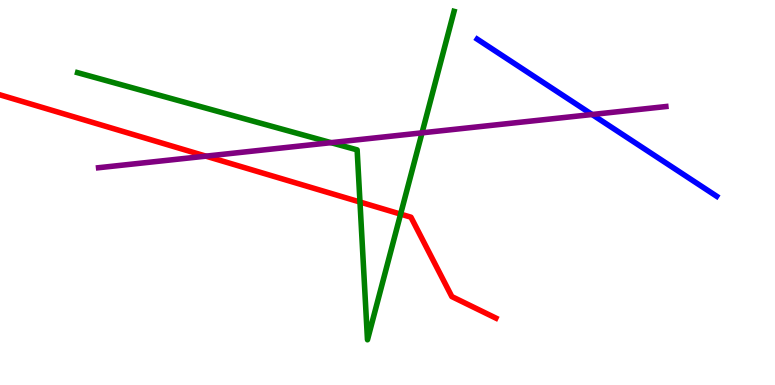[{'lines': ['blue', 'red'], 'intersections': []}, {'lines': ['green', 'red'], 'intersections': [{'x': 4.64, 'y': 4.75}, {'x': 5.17, 'y': 4.44}]}, {'lines': ['purple', 'red'], 'intersections': [{'x': 2.66, 'y': 5.94}]}, {'lines': ['blue', 'green'], 'intersections': []}, {'lines': ['blue', 'purple'], 'intersections': [{'x': 7.64, 'y': 7.03}]}, {'lines': ['green', 'purple'], 'intersections': [{'x': 4.27, 'y': 6.29}, {'x': 5.45, 'y': 6.55}]}]